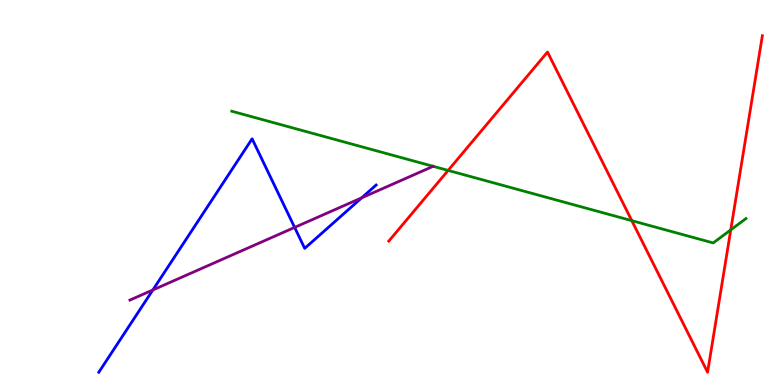[{'lines': ['blue', 'red'], 'intersections': []}, {'lines': ['green', 'red'], 'intersections': [{'x': 5.78, 'y': 5.57}, {'x': 8.15, 'y': 4.27}, {'x': 9.43, 'y': 4.03}]}, {'lines': ['purple', 'red'], 'intersections': []}, {'lines': ['blue', 'green'], 'intersections': []}, {'lines': ['blue', 'purple'], 'intersections': [{'x': 1.97, 'y': 2.47}, {'x': 3.8, 'y': 4.09}, {'x': 4.67, 'y': 4.86}]}, {'lines': ['green', 'purple'], 'intersections': []}]